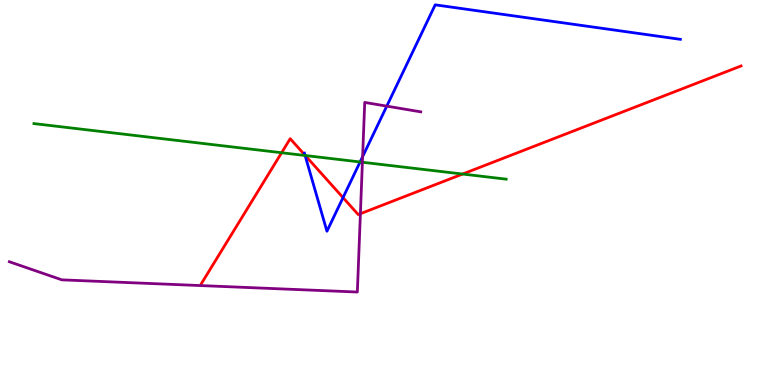[{'lines': ['blue', 'red'], 'intersections': [{'x': 3.94, 'y': 5.97}, {'x': 4.43, 'y': 4.87}]}, {'lines': ['green', 'red'], 'intersections': [{'x': 3.63, 'y': 6.03}, {'x': 3.94, 'y': 5.96}, {'x': 5.97, 'y': 5.48}]}, {'lines': ['purple', 'red'], 'intersections': [{'x': 4.65, 'y': 4.45}]}, {'lines': ['blue', 'green'], 'intersections': [{'x': 3.94, 'y': 5.96}, {'x': 4.65, 'y': 5.79}]}, {'lines': ['blue', 'purple'], 'intersections': [{'x': 4.68, 'y': 5.93}, {'x': 4.99, 'y': 7.24}]}, {'lines': ['green', 'purple'], 'intersections': [{'x': 4.68, 'y': 5.79}]}]